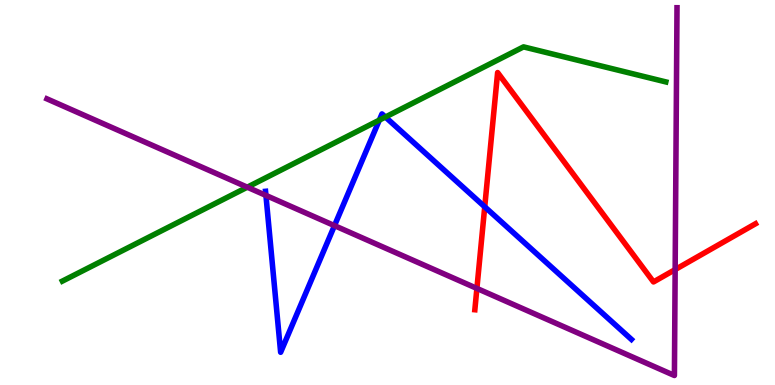[{'lines': ['blue', 'red'], 'intersections': [{'x': 6.25, 'y': 4.63}]}, {'lines': ['green', 'red'], 'intersections': []}, {'lines': ['purple', 'red'], 'intersections': [{'x': 6.15, 'y': 2.51}, {'x': 8.71, 'y': 3.0}]}, {'lines': ['blue', 'green'], 'intersections': [{'x': 4.89, 'y': 6.88}, {'x': 4.97, 'y': 6.96}]}, {'lines': ['blue', 'purple'], 'intersections': [{'x': 3.43, 'y': 4.92}, {'x': 4.32, 'y': 4.14}]}, {'lines': ['green', 'purple'], 'intersections': [{'x': 3.19, 'y': 5.14}]}]